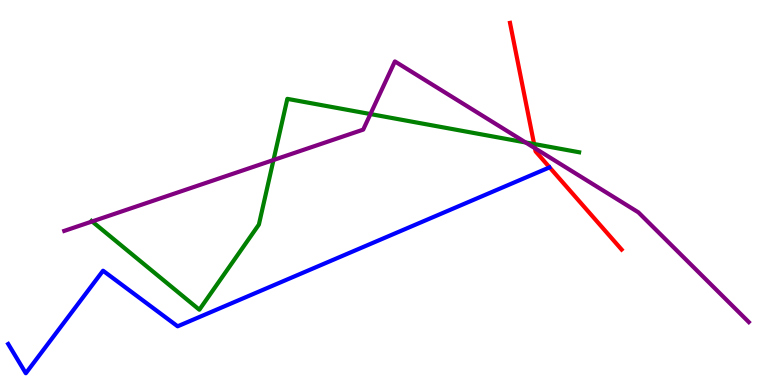[{'lines': ['blue', 'red'], 'intersections': []}, {'lines': ['green', 'red'], 'intersections': [{'x': 6.89, 'y': 6.26}]}, {'lines': ['purple', 'red'], 'intersections': [{'x': 6.9, 'y': 6.15}]}, {'lines': ['blue', 'green'], 'intersections': []}, {'lines': ['blue', 'purple'], 'intersections': []}, {'lines': ['green', 'purple'], 'intersections': [{'x': 1.19, 'y': 4.25}, {'x': 3.53, 'y': 5.84}, {'x': 4.78, 'y': 7.04}, {'x': 6.78, 'y': 6.3}]}]